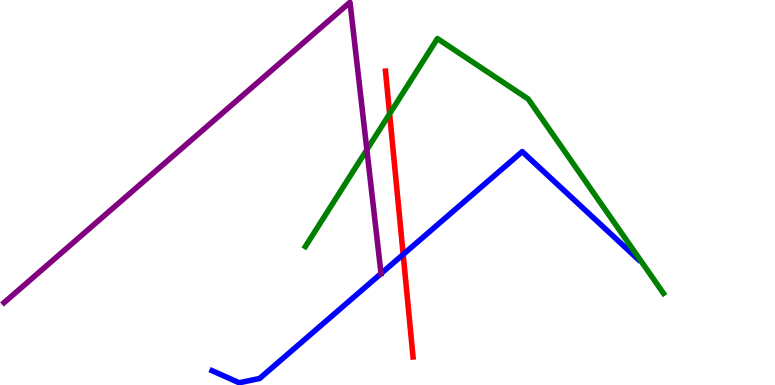[{'lines': ['blue', 'red'], 'intersections': [{'x': 5.2, 'y': 3.39}]}, {'lines': ['green', 'red'], 'intersections': [{'x': 5.03, 'y': 7.04}]}, {'lines': ['purple', 'red'], 'intersections': []}, {'lines': ['blue', 'green'], 'intersections': []}, {'lines': ['blue', 'purple'], 'intersections': [{'x': 4.92, 'y': 2.89}]}, {'lines': ['green', 'purple'], 'intersections': [{'x': 4.73, 'y': 6.11}]}]